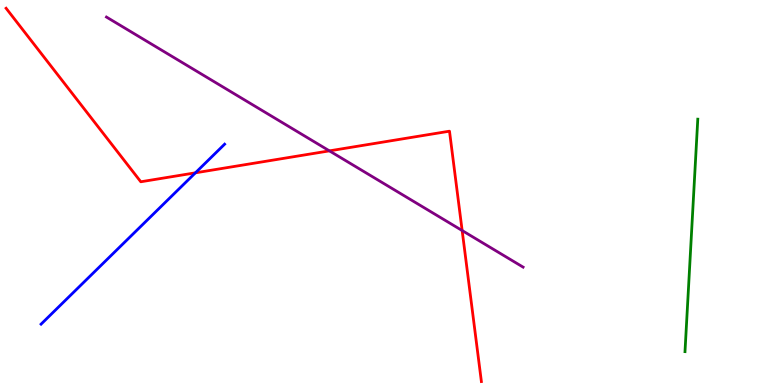[{'lines': ['blue', 'red'], 'intersections': [{'x': 2.52, 'y': 5.51}]}, {'lines': ['green', 'red'], 'intersections': []}, {'lines': ['purple', 'red'], 'intersections': [{'x': 4.25, 'y': 6.08}, {'x': 5.96, 'y': 4.01}]}, {'lines': ['blue', 'green'], 'intersections': []}, {'lines': ['blue', 'purple'], 'intersections': []}, {'lines': ['green', 'purple'], 'intersections': []}]